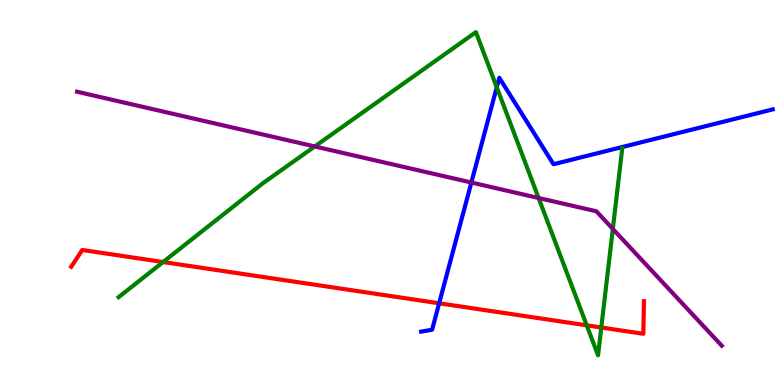[{'lines': ['blue', 'red'], 'intersections': [{'x': 5.67, 'y': 2.12}]}, {'lines': ['green', 'red'], 'intersections': [{'x': 2.1, 'y': 3.19}, {'x': 7.57, 'y': 1.55}, {'x': 7.76, 'y': 1.49}]}, {'lines': ['purple', 'red'], 'intersections': []}, {'lines': ['blue', 'green'], 'intersections': [{'x': 6.41, 'y': 7.73}]}, {'lines': ['blue', 'purple'], 'intersections': [{'x': 6.08, 'y': 5.26}]}, {'lines': ['green', 'purple'], 'intersections': [{'x': 4.06, 'y': 6.2}, {'x': 6.95, 'y': 4.86}, {'x': 7.91, 'y': 4.05}]}]